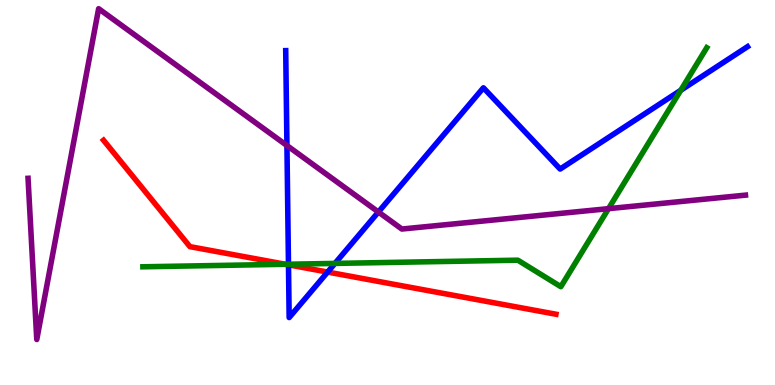[{'lines': ['blue', 'red'], 'intersections': [{'x': 3.72, 'y': 3.12}, {'x': 4.23, 'y': 2.93}]}, {'lines': ['green', 'red'], 'intersections': [{'x': 3.68, 'y': 3.14}]}, {'lines': ['purple', 'red'], 'intersections': []}, {'lines': ['blue', 'green'], 'intersections': [{'x': 3.72, 'y': 3.14}, {'x': 4.32, 'y': 3.16}, {'x': 8.78, 'y': 7.66}]}, {'lines': ['blue', 'purple'], 'intersections': [{'x': 3.7, 'y': 6.22}, {'x': 4.88, 'y': 4.49}]}, {'lines': ['green', 'purple'], 'intersections': [{'x': 7.85, 'y': 4.58}]}]